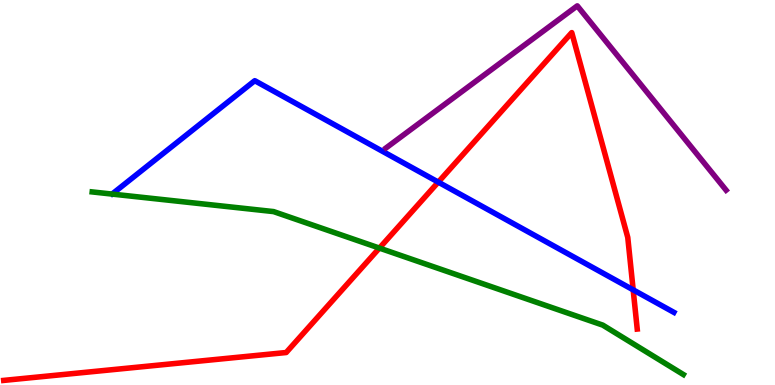[{'lines': ['blue', 'red'], 'intersections': [{'x': 5.66, 'y': 5.27}, {'x': 8.17, 'y': 2.47}]}, {'lines': ['green', 'red'], 'intersections': [{'x': 4.9, 'y': 3.56}]}, {'lines': ['purple', 'red'], 'intersections': []}, {'lines': ['blue', 'green'], 'intersections': []}, {'lines': ['blue', 'purple'], 'intersections': []}, {'lines': ['green', 'purple'], 'intersections': []}]